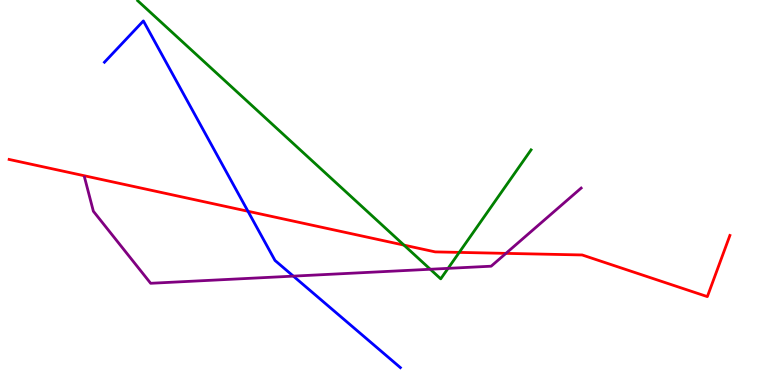[{'lines': ['blue', 'red'], 'intersections': [{'x': 3.2, 'y': 4.51}]}, {'lines': ['green', 'red'], 'intersections': [{'x': 5.21, 'y': 3.63}, {'x': 5.93, 'y': 3.44}]}, {'lines': ['purple', 'red'], 'intersections': [{'x': 6.53, 'y': 3.42}]}, {'lines': ['blue', 'green'], 'intersections': []}, {'lines': ['blue', 'purple'], 'intersections': [{'x': 3.79, 'y': 2.83}]}, {'lines': ['green', 'purple'], 'intersections': [{'x': 5.55, 'y': 3.01}, {'x': 5.78, 'y': 3.03}]}]